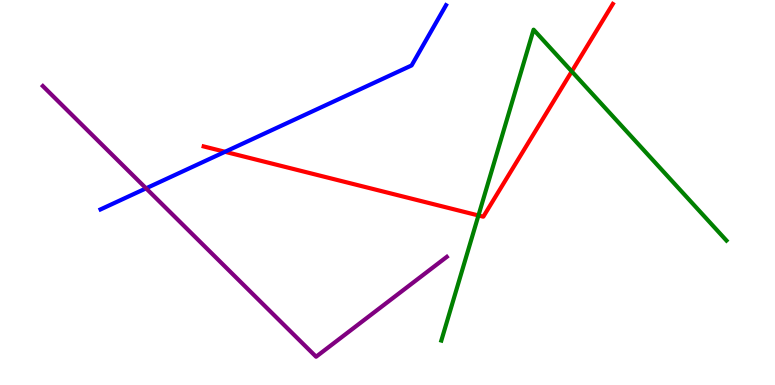[{'lines': ['blue', 'red'], 'intersections': [{'x': 2.9, 'y': 6.06}]}, {'lines': ['green', 'red'], 'intersections': [{'x': 6.17, 'y': 4.4}, {'x': 7.38, 'y': 8.15}]}, {'lines': ['purple', 'red'], 'intersections': []}, {'lines': ['blue', 'green'], 'intersections': []}, {'lines': ['blue', 'purple'], 'intersections': [{'x': 1.88, 'y': 5.11}]}, {'lines': ['green', 'purple'], 'intersections': []}]